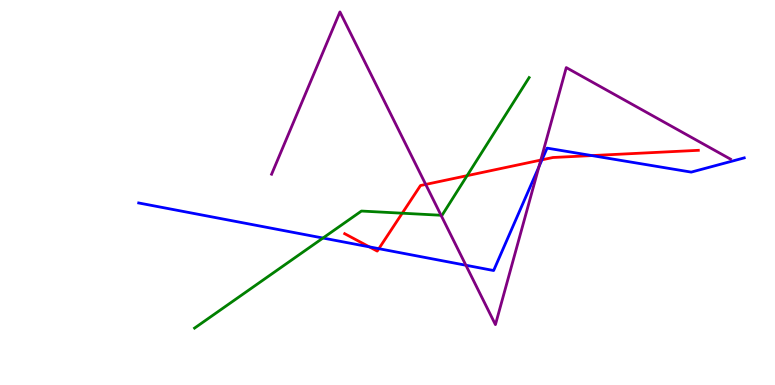[{'lines': ['blue', 'red'], 'intersections': [{'x': 4.77, 'y': 3.59}, {'x': 4.89, 'y': 3.54}, {'x': 6.99, 'y': 5.85}, {'x': 7.64, 'y': 5.96}]}, {'lines': ['green', 'red'], 'intersections': [{'x': 5.19, 'y': 4.46}, {'x': 6.03, 'y': 5.44}]}, {'lines': ['purple', 'red'], 'intersections': [{'x': 5.49, 'y': 5.21}, {'x': 6.98, 'y': 5.84}]}, {'lines': ['blue', 'green'], 'intersections': [{'x': 4.17, 'y': 3.82}]}, {'lines': ['blue', 'purple'], 'intersections': [{'x': 6.01, 'y': 3.11}, {'x': 6.95, 'y': 5.67}]}, {'lines': ['green', 'purple'], 'intersections': [{'x': 5.69, 'y': 4.41}]}]